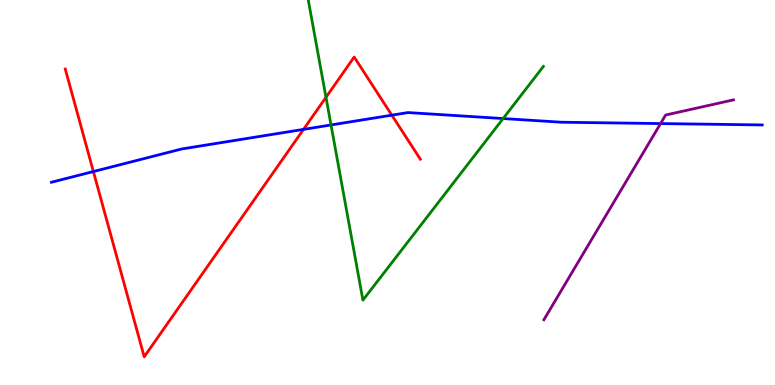[{'lines': ['blue', 'red'], 'intersections': [{'x': 1.21, 'y': 5.54}, {'x': 3.92, 'y': 6.64}, {'x': 5.06, 'y': 7.01}]}, {'lines': ['green', 'red'], 'intersections': [{'x': 4.21, 'y': 7.47}]}, {'lines': ['purple', 'red'], 'intersections': []}, {'lines': ['blue', 'green'], 'intersections': [{'x': 4.27, 'y': 6.75}, {'x': 6.49, 'y': 6.92}]}, {'lines': ['blue', 'purple'], 'intersections': [{'x': 8.52, 'y': 6.79}]}, {'lines': ['green', 'purple'], 'intersections': []}]